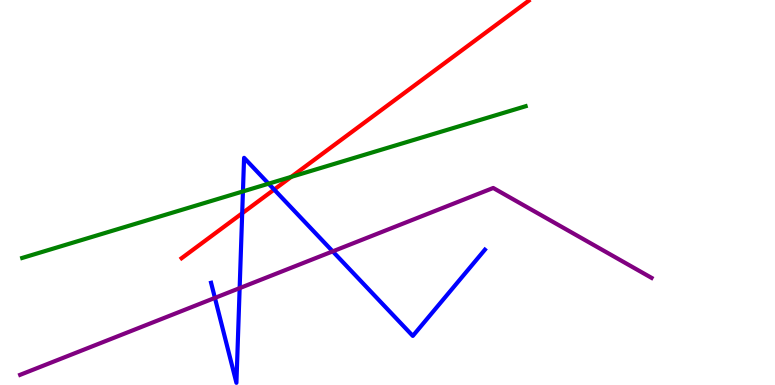[{'lines': ['blue', 'red'], 'intersections': [{'x': 3.13, 'y': 4.46}, {'x': 3.54, 'y': 5.08}]}, {'lines': ['green', 'red'], 'intersections': [{'x': 3.76, 'y': 5.41}]}, {'lines': ['purple', 'red'], 'intersections': []}, {'lines': ['blue', 'green'], 'intersections': [{'x': 3.13, 'y': 5.03}, {'x': 3.47, 'y': 5.23}]}, {'lines': ['blue', 'purple'], 'intersections': [{'x': 2.77, 'y': 2.26}, {'x': 3.09, 'y': 2.52}, {'x': 4.29, 'y': 3.47}]}, {'lines': ['green', 'purple'], 'intersections': []}]